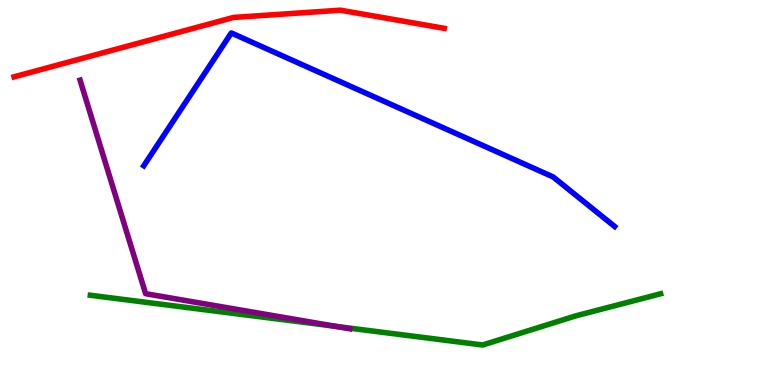[{'lines': ['blue', 'red'], 'intersections': []}, {'lines': ['green', 'red'], 'intersections': []}, {'lines': ['purple', 'red'], 'intersections': []}, {'lines': ['blue', 'green'], 'intersections': []}, {'lines': ['blue', 'purple'], 'intersections': []}, {'lines': ['green', 'purple'], 'intersections': [{'x': 4.33, 'y': 1.52}]}]